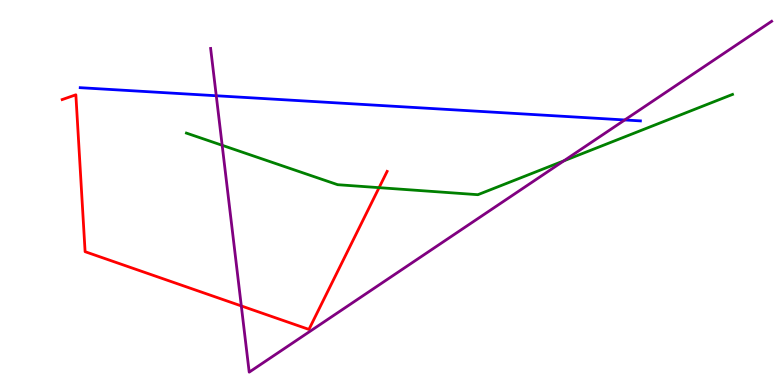[{'lines': ['blue', 'red'], 'intersections': []}, {'lines': ['green', 'red'], 'intersections': [{'x': 4.89, 'y': 5.13}]}, {'lines': ['purple', 'red'], 'intersections': [{'x': 3.11, 'y': 2.05}]}, {'lines': ['blue', 'green'], 'intersections': []}, {'lines': ['blue', 'purple'], 'intersections': [{'x': 2.79, 'y': 7.51}, {'x': 8.06, 'y': 6.88}]}, {'lines': ['green', 'purple'], 'intersections': [{'x': 2.87, 'y': 6.23}, {'x': 7.28, 'y': 5.82}]}]